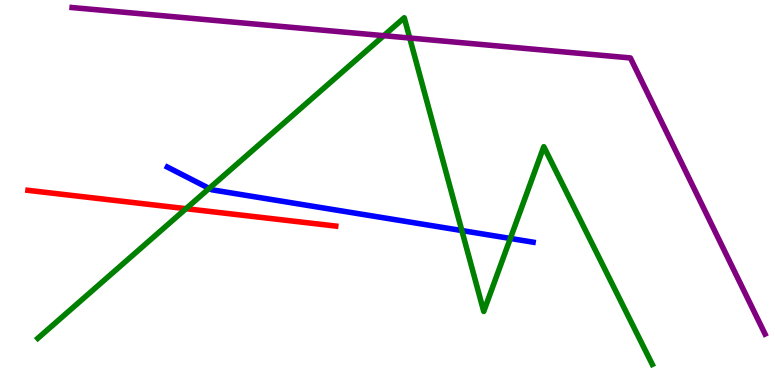[{'lines': ['blue', 'red'], 'intersections': []}, {'lines': ['green', 'red'], 'intersections': [{'x': 2.4, 'y': 4.58}]}, {'lines': ['purple', 'red'], 'intersections': []}, {'lines': ['blue', 'green'], 'intersections': [{'x': 2.7, 'y': 5.11}, {'x': 5.96, 'y': 4.01}, {'x': 6.58, 'y': 3.81}]}, {'lines': ['blue', 'purple'], 'intersections': []}, {'lines': ['green', 'purple'], 'intersections': [{'x': 4.95, 'y': 9.07}, {'x': 5.29, 'y': 9.01}]}]